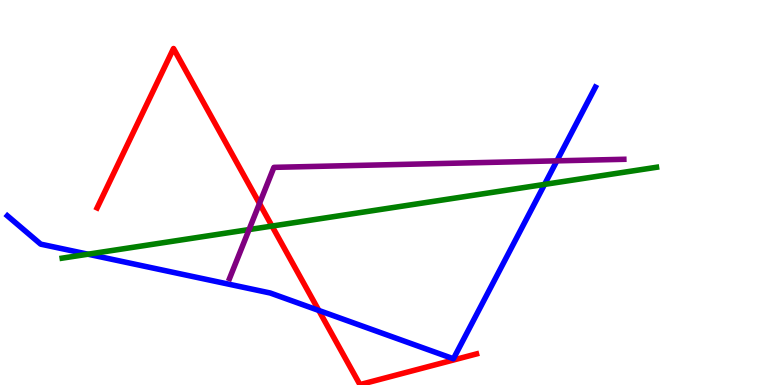[{'lines': ['blue', 'red'], 'intersections': [{'x': 4.11, 'y': 1.94}]}, {'lines': ['green', 'red'], 'intersections': [{'x': 3.51, 'y': 4.13}]}, {'lines': ['purple', 'red'], 'intersections': [{'x': 3.35, 'y': 4.71}]}, {'lines': ['blue', 'green'], 'intersections': [{'x': 1.13, 'y': 3.4}, {'x': 7.03, 'y': 5.21}]}, {'lines': ['blue', 'purple'], 'intersections': [{'x': 7.19, 'y': 5.82}]}, {'lines': ['green', 'purple'], 'intersections': [{'x': 3.21, 'y': 4.04}]}]